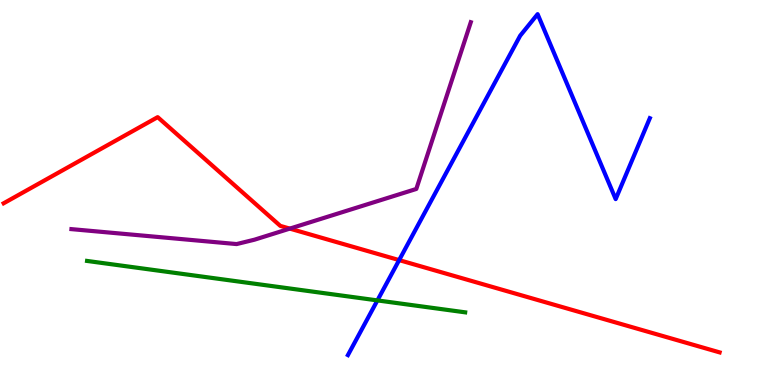[{'lines': ['blue', 'red'], 'intersections': [{'x': 5.15, 'y': 3.24}]}, {'lines': ['green', 'red'], 'intersections': []}, {'lines': ['purple', 'red'], 'intersections': [{'x': 3.74, 'y': 4.06}]}, {'lines': ['blue', 'green'], 'intersections': [{'x': 4.87, 'y': 2.2}]}, {'lines': ['blue', 'purple'], 'intersections': []}, {'lines': ['green', 'purple'], 'intersections': []}]